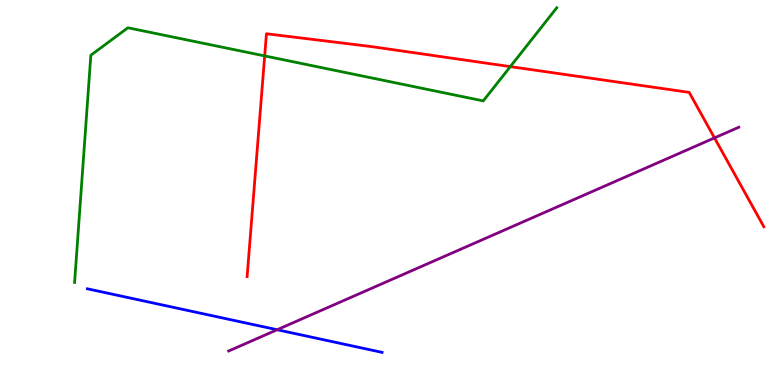[{'lines': ['blue', 'red'], 'intersections': []}, {'lines': ['green', 'red'], 'intersections': [{'x': 3.42, 'y': 8.55}, {'x': 6.58, 'y': 8.27}]}, {'lines': ['purple', 'red'], 'intersections': [{'x': 9.22, 'y': 6.42}]}, {'lines': ['blue', 'green'], 'intersections': []}, {'lines': ['blue', 'purple'], 'intersections': [{'x': 3.58, 'y': 1.44}]}, {'lines': ['green', 'purple'], 'intersections': []}]